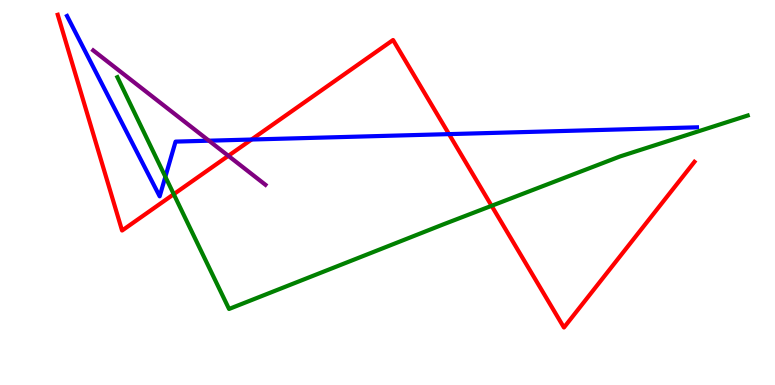[{'lines': ['blue', 'red'], 'intersections': [{'x': 3.25, 'y': 6.38}, {'x': 5.79, 'y': 6.52}]}, {'lines': ['green', 'red'], 'intersections': [{'x': 2.24, 'y': 4.96}, {'x': 6.34, 'y': 4.65}]}, {'lines': ['purple', 'red'], 'intersections': [{'x': 2.95, 'y': 5.95}]}, {'lines': ['blue', 'green'], 'intersections': [{'x': 2.13, 'y': 5.41}]}, {'lines': ['blue', 'purple'], 'intersections': [{'x': 2.7, 'y': 6.35}]}, {'lines': ['green', 'purple'], 'intersections': []}]